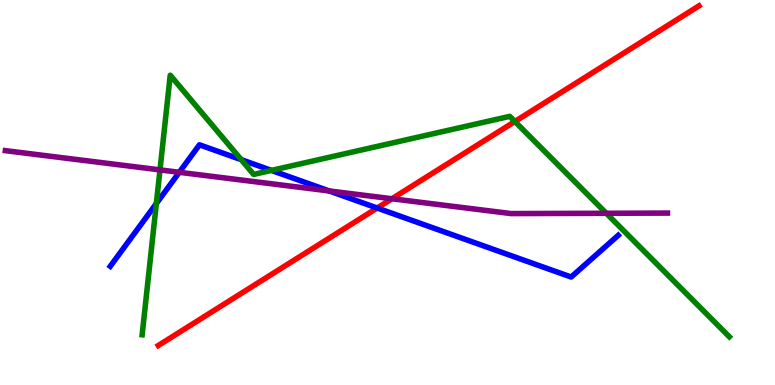[{'lines': ['blue', 'red'], 'intersections': [{'x': 4.87, 'y': 4.6}]}, {'lines': ['green', 'red'], 'intersections': [{'x': 6.64, 'y': 6.84}]}, {'lines': ['purple', 'red'], 'intersections': [{'x': 5.06, 'y': 4.84}]}, {'lines': ['blue', 'green'], 'intersections': [{'x': 2.02, 'y': 4.71}, {'x': 3.11, 'y': 5.85}, {'x': 3.5, 'y': 5.57}]}, {'lines': ['blue', 'purple'], 'intersections': [{'x': 2.31, 'y': 5.52}, {'x': 4.25, 'y': 5.04}]}, {'lines': ['green', 'purple'], 'intersections': [{'x': 2.06, 'y': 5.59}, {'x': 7.82, 'y': 4.46}]}]